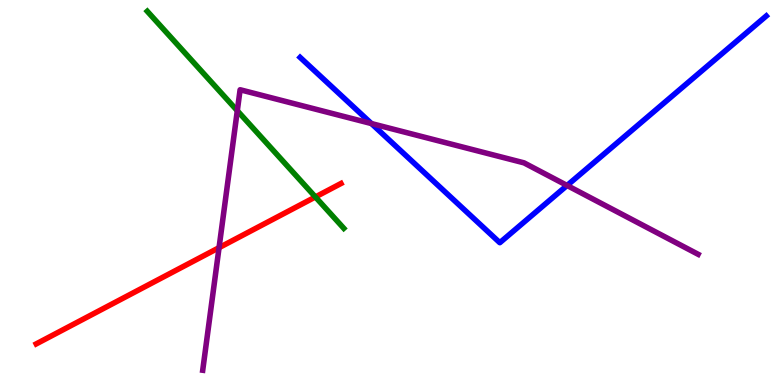[{'lines': ['blue', 'red'], 'intersections': []}, {'lines': ['green', 'red'], 'intersections': [{'x': 4.07, 'y': 4.88}]}, {'lines': ['purple', 'red'], 'intersections': [{'x': 2.83, 'y': 3.57}]}, {'lines': ['blue', 'green'], 'intersections': []}, {'lines': ['blue', 'purple'], 'intersections': [{'x': 4.79, 'y': 6.79}, {'x': 7.32, 'y': 5.18}]}, {'lines': ['green', 'purple'], 'intersections': [{'x': 3.06, 'y': 7.12}]}]